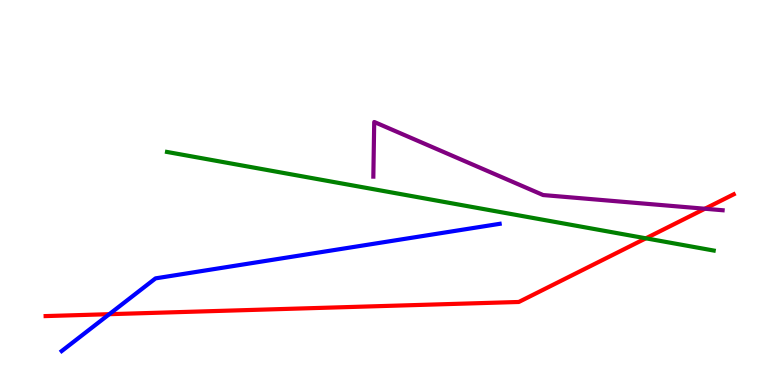[{'lines': ['blue', 'red'], 'intersections': [{'x': 1.41, 'y': 1.84}]}, {'lines': ['green', 'red'], 'intersections': [{'x': 8.33, 'y': 3.81}]}, {'lines': ['purple', 'red'], 'intersections': [{'x': 9.1, 'y': 4.58}]}, {'lines': ['blue', 'green'], 'intersections': []}, {'lines': ['blue', 'purple'], 'intersections': []}, {'lines': ['green', 'purple'], 'intersections': []}]